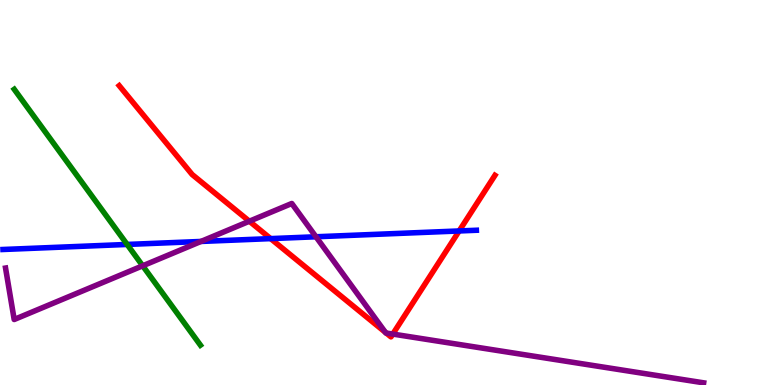[{'lines': ['blue', 'red'], 'intersections': [{'x': 3.49, 'y': 3.8}, {'x': 5.92, 'y': 4.0}]}, {'lines': ['green', 'red'], 'intersections': []}, {'lines': ['purple', 'red'], 'intersections': [{'x': 3.22, 'y': 4.25}, {'x': 4.97, 'y': 1.37}, {'x': 4.98, 'y': 1.35}, {'x': 5.07, 'y': 1.32}]}, {'lines': ['blue', 'green'], 'intersections': [{'x': 1.64, 'y': 3.65}]}, {'lines': ['blue', 'purple'], 'intersections': [{'x': 2.59, 'y': 3.73}, {'x': 4.08, 'y': 3.85}]}, {'lines': ['green', 'purple'], 'intersections': [{'x': 1.84, 'y': 3.1}]}]